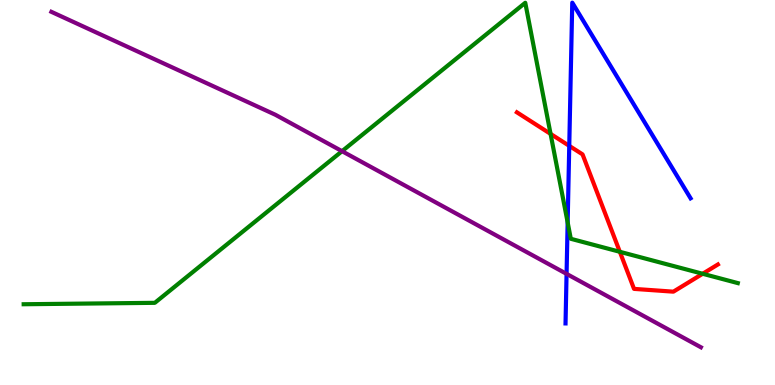[{'lines': ['blue', 'red'], 'intersections': [{'x': 7.35, 'y': 6.21}]}, {'lines': ['green', 'red'], 'intersections': [{'x': 7.1, 'y': 6.52}, {'x': 8.0, 'y': 3.46}, {'x': 9.07, 'y': 2.89}]}, {'lines': ['purple', 'red'], 'intersections': []}, {'lines': ['blue', 'green'], 'intersections': [{'x': 7.32, 'y': 4.22}]}, {'lines': ['blue', 'purple'], 'intersections': [{'x': 7.31, 'y': 2.89}]}, {'lines': ['green', 'purple'], 'intersections': [{'x': 4.41, 'y': 6.07}]}]